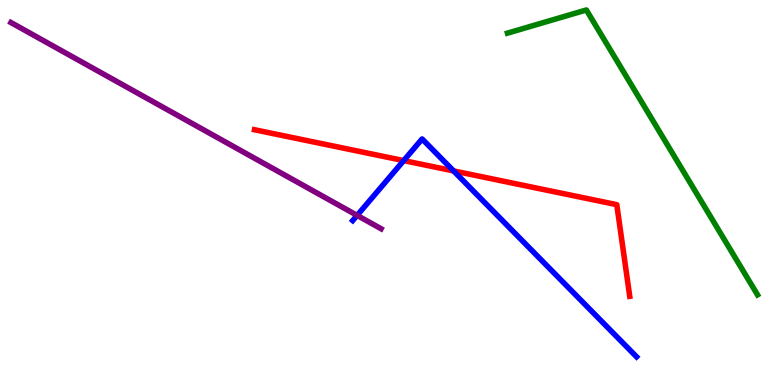[{'lines': ['blue', 'red'], 'intersections': [{'x': 5.21, 'y': 5.83}, {'x': 5.85, 'y': 5.56}]}, {'lines': ['green', 'red'], 'intersections': []}, {'lines': ['purple', 'red'], 'intersections': []}, {'lines': ['blue', 'green'], 'intersections': []}, {'lines': ['blue', 'purple'], 'intersections': [{'x': 4.61, 'y': 4.41}]}, {'lines': ['green', 'purple'], 'intersections': []}]